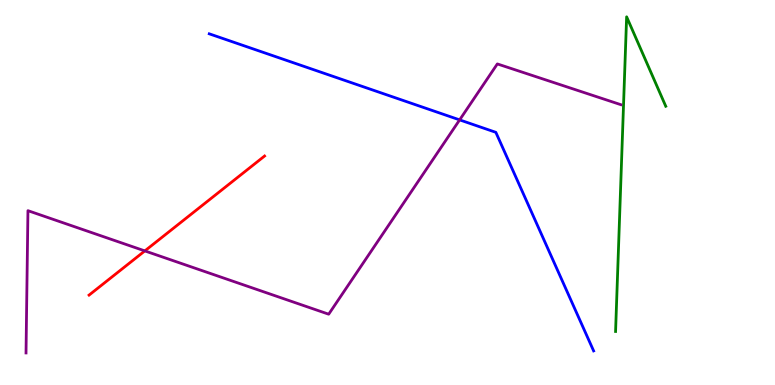[{'lines': ['blue', 'red'], 'intersections': []}, {'lines': ['green', 'red'], 'intersections': []}, {'lines': ['purple', 'red'], 'intersections': [{'x': 1.87, 'y': 3.48}]}, {'lines': ['blue', 'green'], 'intersections': []}, {'lines': ['blue', 'purple'], 'intersections': [{'x': 5.93, 'y': 6.89}]}, {'lines': ['green', 'purple'], 'intersections': []}]